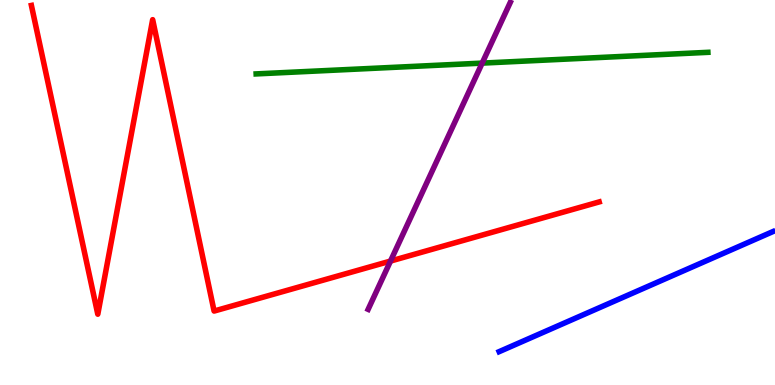[{'lines': ['blue', 'red'], 'intersections': []}, {'lines': ['green', 'red'], 'intersections': []}, {'lines': ['purple', 'red'], 'intersections': [{'x': 5.04, 'y': 3.22}]}, {'lines': ['blue', 'green'], 'intersections': []}, {'lines': ['blue', 'purple'], 'intersections': []}, {'lines': ['green', 'purple'], 'intersections': [{'x': 6.22, 'y': 8.36}]}]